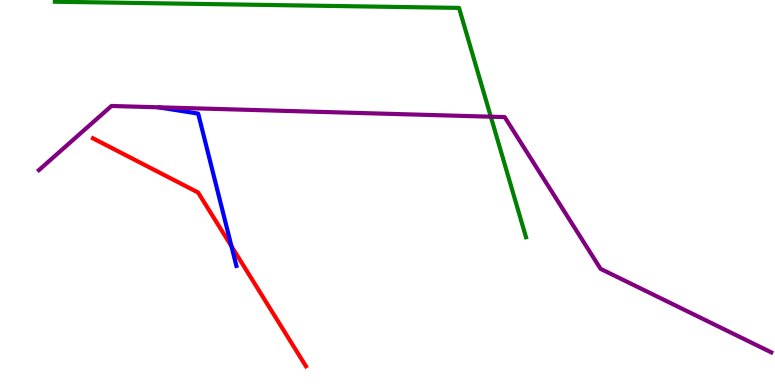[{'lines': ['blue', 'red'], 'intersections': [{'x': 2.99, 'y': 3.6}]}, {'lines': ['green', 'red'], 'intersections': []}, {'lines': ['purple', 'red'], 'intersections': []}, {'lines': ['blue', 'green'], 'intersections': []}, {'lines': ['blue', 'purple'], 'intersections': []}, {'lines': ['green', 'purple'], 'intersections': [{'x': 6.33, 'y': 6.97}]}]